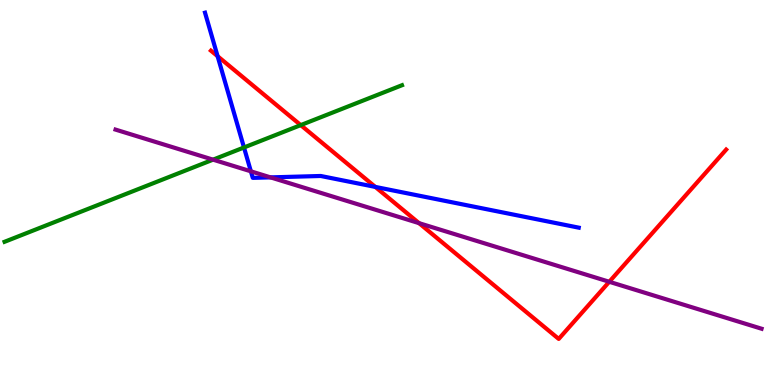[{'lines': ['blue', 'red'], 'intersections': [{'x': 2.81, 'y': 8.54}, {'x': 4.84, 'y': 5.15}]}, {'lines': ['green', 'red'], 'intersections': [{'x': 3.88, 'y': 6.75}]}, {'lines': ['purple', 'red'], 'intersections': [{'x': 5.41, 'y': 4.2}, {'x': 7.86, 'y': 2.68}]}, {'lines': ['blue', 'green'], 'intersections': [{'x': 3.15, 'y': 6.17}]}, {'lines': ['blue', 'purple'], 'intersections': [{'x': 3.24, 'y': 5.55}, {'x': 3.49, 'y': 5.39}]}, {'lines': ['green', 'purple'], 'intersections': [{'x': 2.75, 'y': 5.85}]}]